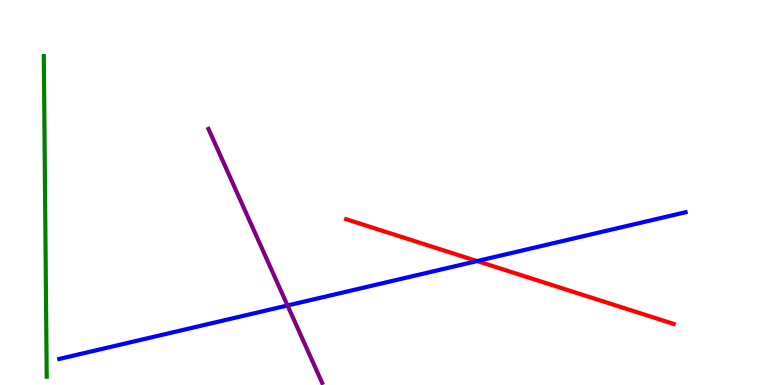[{'lines': ['blue', 'red'], 'intersections': [{'x': 6.16, 'y': 3.22}]}, {'lines': ['green', 'red'], 'intersections': []}, {'lines': ['purple', 'red'], 'intersections': []}, {'lines': ['blue', 'green'], 'intersections': []}, {'lines': ['blue', 'purple'], 'intersections': [{'x': 3.71, 'y': 2.07}]}, {'lines': ['green', 'purple'], 'intersections': []}]